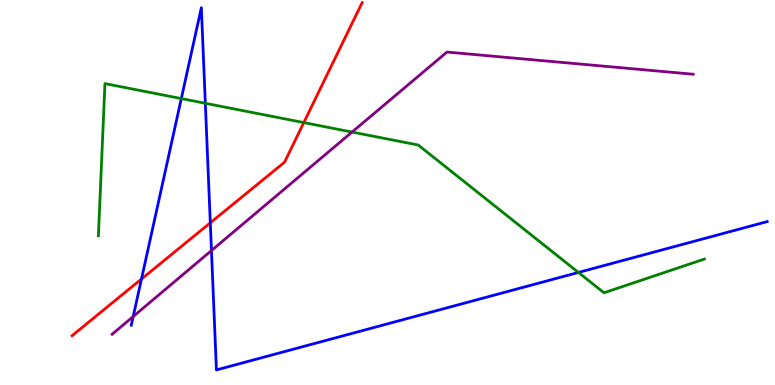[{'lines': ['blue', 'red'], 'intersections': [{'x': 1.83, 'y': 2.75}, {'x': 2.71, 'y': 4.21}]}, {'lines': ['green', 'red'], 'intersections': [{'x': 3.92, 'y': 6.82}]}, {'lines': ['purple', 'red'], 'intersections': []}, {'lines': ['blue', 'green'], 'intersections': [{'x': 2.34, 'y': 7.44}, {'x': 2.65, 'y': 7.32}, {'x': 7.46, 'y': 2.92}]}, {'lines': ['blue', 'purple'], 'intersections': [{'x': 1.72, 'y': 1.78}, {'x': 2.73, 'y': 3.49}]}, {'lines': ['green', 'purple'], 'intersections': [{'x': 4.54, 'y': 6.57}]}]